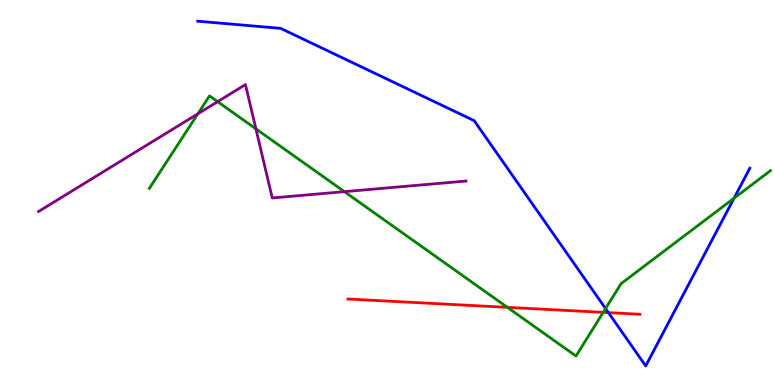[{'lines': ['blue', 'red'], 'intersections': [{'x': 7.85, 'y': 1.88}]}, {'lines': ['green', 'red'], 'intersections': [{'x': 6.55, 'y': 2.02}, {'x': 7.78, 'y': 1.89}]}, {'lines': ['purple', 'red'], 'intersections': []}, {'lines': ['blue', 'green'], 'intersections': [{'x': 7.81, 'y': 1.99}, {'x': 9.47, 'y': 4.85}]}, {'lines': ['blue', 'purple'], 'intersections': []}, {'lines': ['green', 'purple'], 'intersections': [{'x': 2.55, 'y': 7.04}, {'x': 2.81, 'y': 7.36}, {'x': 3.3, 'y': 6.65}, {'x': 4.44, 'y': 5.02}]}]